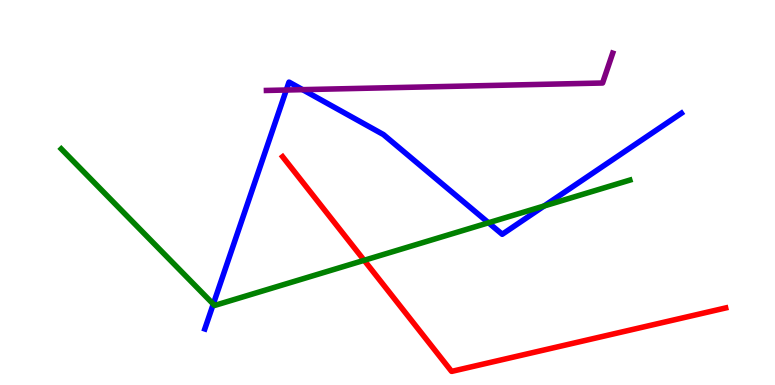[{'lines': ['blue', 'red'], 'intersections': []}, {'lines': ['green', 'red'], 'intersections': [{'x': 4.7, 'y': 3.24}]}, {'lines': ['purple', 'red'], 'intersections': []}, {'lines': ['blue', 'green'], 'intersections': [{'x': 2.75, 'y': 2.1}, {'x': 6.3, 'y': 4.21}, {'x': 7.02, 'y': 4.65}]}, {'lines': ['blue', 'purple'], 'intersections': [{'x': 3.69, 'y': 7.66}, {'x': 3.9, 'y': 7.67}]}, {'lines': ['green', 'purple'], 'intersections': []}]